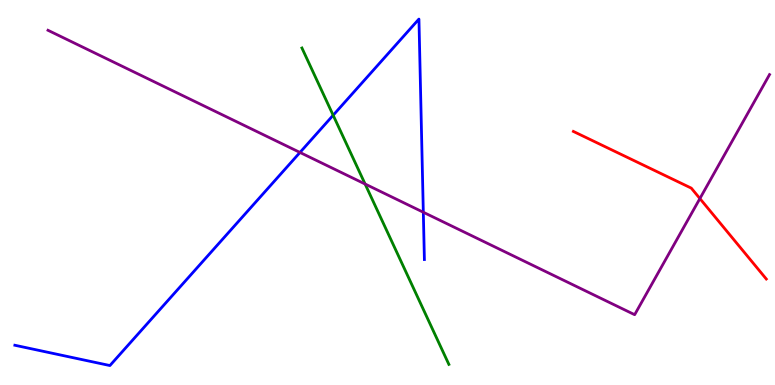[{'lines': ['blue', 'red'], 'intersections': []}, {'lines': ['green', 'red'], 'intersections': []}, {'lines': ['purple', 'red'], 'intersections': [{'x': 9.03, 'y': 4.84}]}, {'lines': ['blue', 'green'], 'intersections': [{'x': 4.3, 'y': 7.01}]}, {'lines': ['blue', 'purple'], 'intersections': [{'x': 3.87, 'y': 6.04}, {'x': 5.46, 'y': 4.49}]}, {'lines': ['green', 'purple'], 'intersections': [{'x': 4.71, 'y': 5.22}]}]